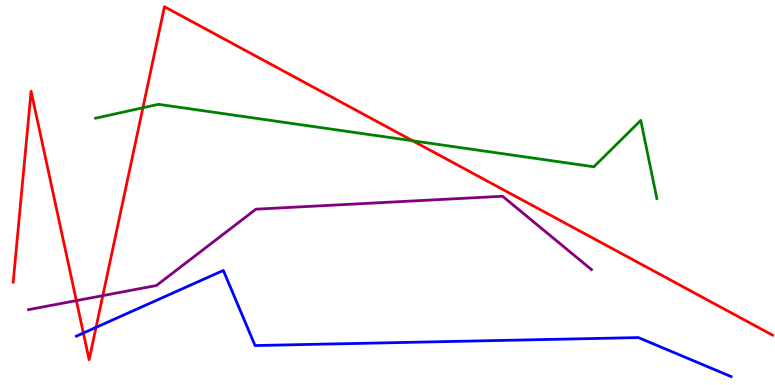[{'lines': ['blue', 'red'], 'intersections': [{'x': 1.08, 'y': 1.35}, {'x': 1.24, 'y': 1.5}]}, {'lines': ['green', 'red'], 'intersections': [{'x': 1.84, 'y': 7.2}, {'x': 5.32, 'y': 6.34}]}, {'lines': ['purple', 'red'], 'intersections': [{'x': 0.985, 'y': 2.19}, {'x': 1.33, 'y': 2.32}]}, {'lines': ['blue', 'green'], 'intersections': []}, {'lines': ['blue', 'purple'], 'intersections': []}, {'lines': ['green', 'purple'], 'intersections': []}]